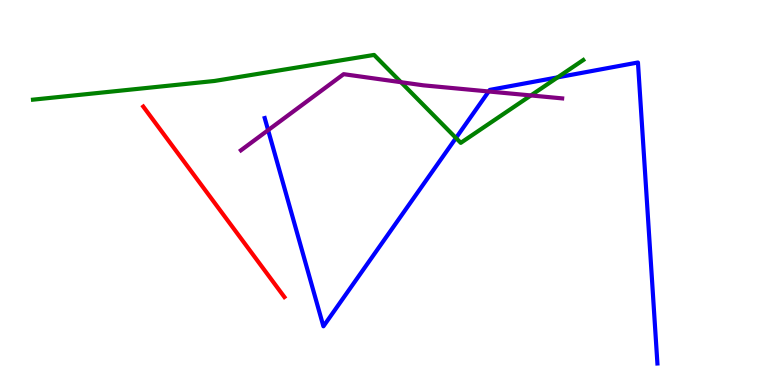[{'lines': ['blue', 'red'], 'intersections': []}, {'lines': ['green', 'red'], 'intersections': []}, {'lines': ['purple', 'red'], 'intersections': []}, {'lines': ['blue', 'green'], 'intersections': [{'x': 5.88, 'y': 6.42}, {'x': 7.2, 'y': 7.99}]}, {'lines': ['blue', 'purple'], 'intersections': [{'x': 3.46, 'y': 6.62}, {'x': 6.31, 'y': 7.62}]}, {'lines': ['green', 'purple'], 'intersections': [{'x': 5.17, 'y': 7.87}, {'x': 6.85, 'y': 7.52}]}]